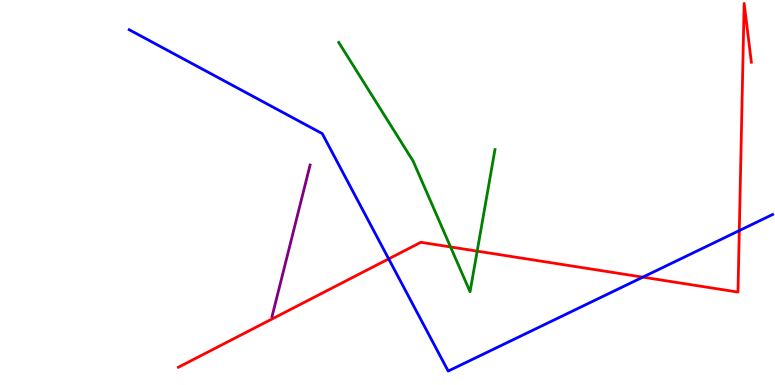[{'lines': ['blue', 'red'], 'intersections': [{'x': 5.02, 'y': 3.28}, {'x': 8.29, 'y': 2.8}, {'x': 9.54, 'y': 4.01}]}, {'lines': ['green', 'red'], 'intersections': [{'x': 5.81, 'y': 3.59}, {'x': 6.16, 'y': 3.48}]}, {'lines': ['purple', 'red'], 'intersections': []}, {'lines': ['blue', 'green'], 'intersections': []}, {'lines': ['blue', 'purple'], 'intersections': []}, {'lines': ['green', 'purple'], 'intersections': []}]